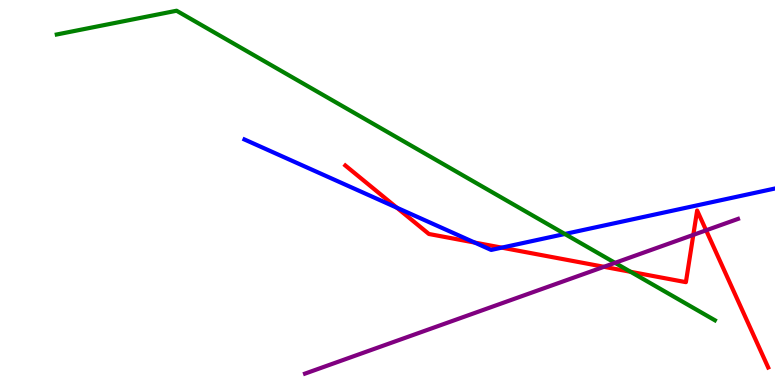[{'lines': ['blue', 'red'], 'intersections': [{'x': 5.12, 'y': 4.6}, {'x': 6.13, 'y': 3.7}, {'x': 6.47, 'y': 3.57}]}, {'lines': ['green', 'red'], 'intersections': [{'x': 8.14, 'y': 2.94}]}, {'lines': ['purple', 'red'], 'intersections': [{'x': 7.79, 'y': 3.07}, {'x': 8.95, 'y': 3.9}, {'x': 9.11, 'y': 4.02}]}, {'lines': ['blue', 'green'], 'intersections': [{'x': 7.29, 'y': 3.92}]}, {'lines': ['blue', 'purple'], 'intersections': []}, {'lines': ['green', 'purple'], 'intersections': [{'x': 7.94, 'y': 3.17}]}]